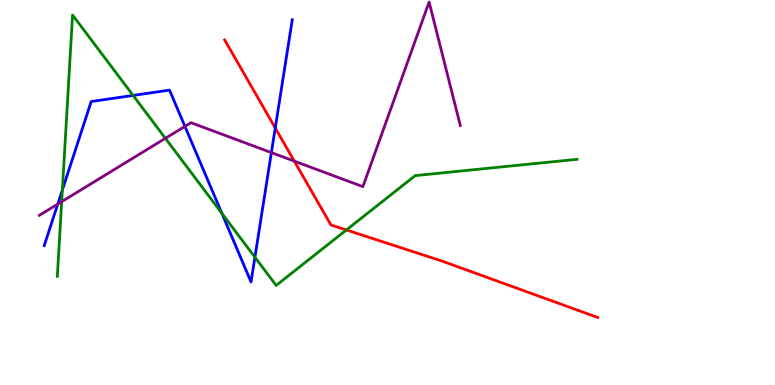[{'lines': ['blue', 'red'], 'intersections': [{'x': 3.55, 'y': 6.68}]}, {'lines': ['green', 'red'], 'intersections': [{'x': 4.47, 'y': 4.03}]}, {'lines': ['purple', 'red'], 'intersections': [{'x': 3.8, 'y': 5.82}]}, {'lines': ['blue', 'green'], 'intersections': [{'x': 0.805, 'y': 5.07}, {'x': 1.72, 'y': 7.52}, {'x': 2.86, 'y': 4.46}, {'x': 3.29, 'y': 3.32}]}, {'lines': ['blue', 'purple'], 'intersections': [{'x': 0.745, 'y': 4.7}, {'x': 2.39, 'y': 6.72}, {'x': 3.5, 'y': 6.04}]}, {'lines': ['green', 'purple'], 'intersections': [{'x': 0.796, 'y': 4.76}, {'x': 2.13, 'y': 6.41}]}]